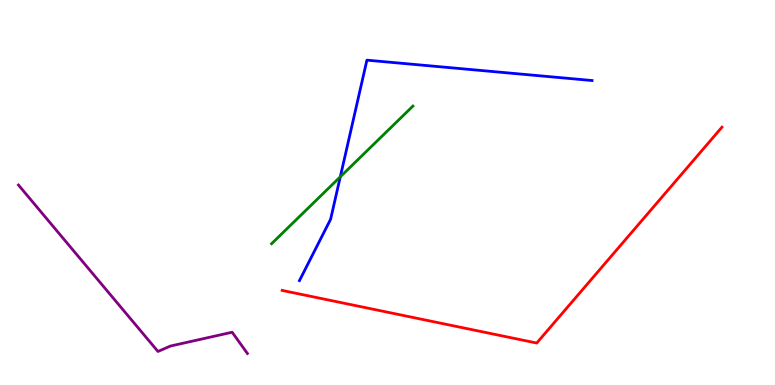[{'lines': ['blue', 'red'], 'intersections': []}, {'lines': ['green', 'red'], 'intersections': []}, {'lines': ['purple', 'red'], 'intersections': []}, {'lines': ['blue', 'green'], 'intersections': [{'x': 4.39, 'y': 5.41}]}, {'lines': ['blue', 'purple'], 'intersections': []}, {'lines': ['green', 'purple'], 'intersections': []}]